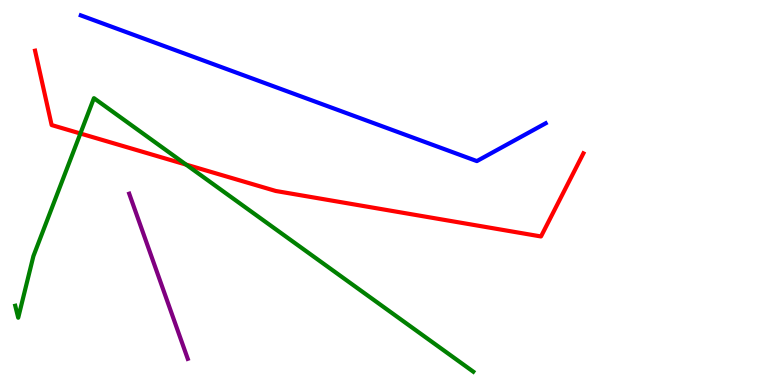[{'lines': ['blue', 'red'], 'intersections': []}, {'lines': ['green', 'red'], 'intersections': [{'x': 1.04, 'y': 6.53}, {'x': 2.4, 'y': 5.72}]}, {'lines': ['purple', 'red'], 'intersections': []}, {'lines': ['blue', 'green'], 'intersections': []}, {'lines': ['blue', 'purple'], 'intersections': []}, {'lines': ['green', 'purple'], 'intersections': []}]